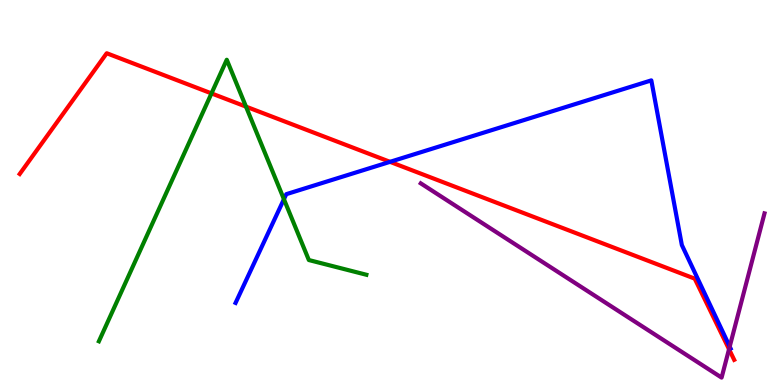[{'lines': ['blue', 'red'], 'intersections': [{'x': 5.03, 'y': 5.8}]}, {'lines': ['green', 'red'], 'intersections': [{'x': 2.73, 'y': 7.57}, {'x': 3.17, 'y': 7.23}]}, {'lines': ['purple', 'red'], 'intersections': [{'x': 9.41, 'y': 0.929}]}, {'lines': ['blue', 'green'], 'intersections': [{'x': 3.66, 'y': 4.83}]}, {'lines': ['blue', 'purple'], 'intersections': [{'x': 9.42, 'y': 0.998}]}, {'lines': ['green', 'purple'], 'intersections': []}]